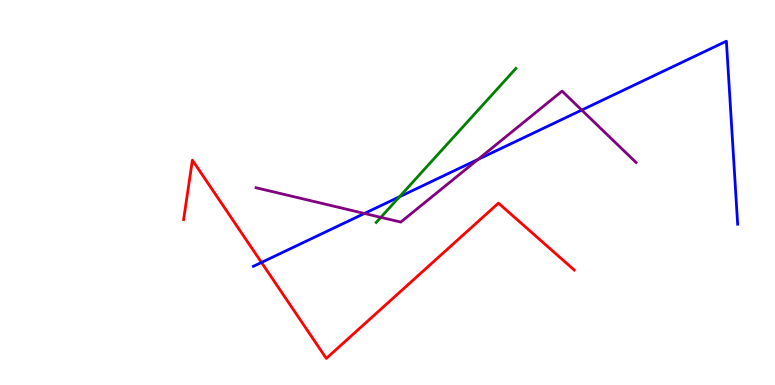[{'lines': ['blue', 'red'], 'intersections': [{'x': 3.37, 'y': 3.18}]}, {'lines': ['green', 'red'], 'intersections': []}, {'lines': ['purple', 'red'], 'intersections': []}, {'lines': ['blue', 'green'], 'intersections': [{'x': 5.15, 'y': 4.89}]}, {'lines': ['blue', 'purple'], 'intersections': [{'x': 4.7, 'y': 4.46}, {'x': 6.17, 'y': 5.86}, {'x': 7.51, 'y': 7.14}]}, {'lines': ['green', 'purple'], 'intersections': [{'x': 4.91, 'y': 4.35}]}]